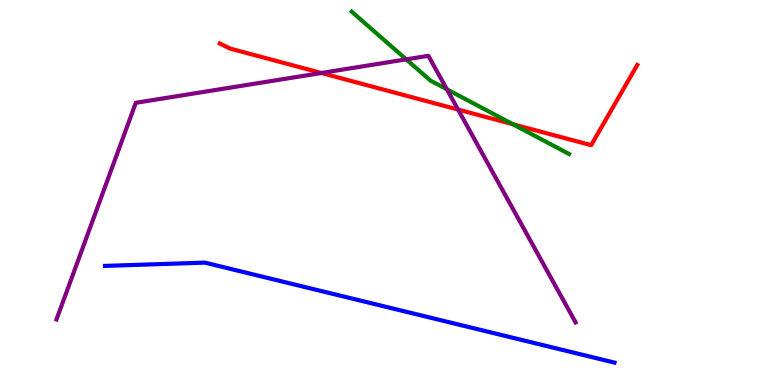[{'lines': ['blue', 'red'], 'intersections': []}, {'lines': ['green', 'red'], 'intersections': [{'x': 6.62, 'y': 6.77}]}, {'lines': ['purple', 'red'], 'intersections': [{'x': 4.15, 'y': 8.1}, {'x': 5.91, 'y': 7.15}]}, {'lines': ['blue', 'green'], 'intersections': []}, {'lines': ['blue', 'purple'], 'intersections': []}, {'lines': ['green', 'purple'], 'intersections': [{'x': 5.24, 'y': 8.46}, {'x': 5.77, 'y': 7.68}]}]